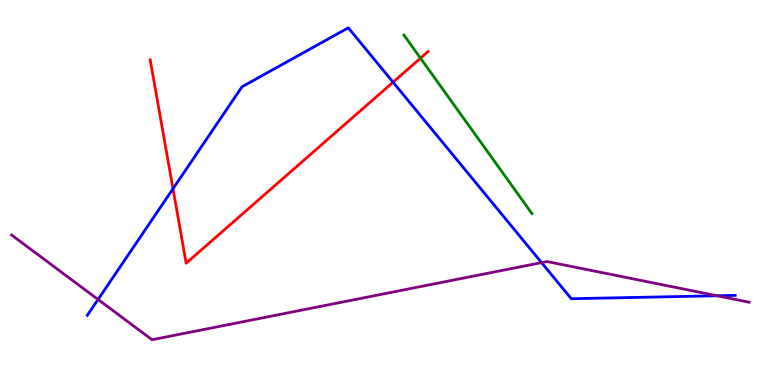[{'lines': ['blue', 'red'], 'intersections': [{'x': 2.23, 'y': 5.1}, {'x': 5.07, 'y': 7.87}]}, {'lines': ['green', 'red'], 'intersections': [{'x': 5.43, 'y': 8.49}]}, {'lines': ['purple', 'red'], 'intersections': []}, {'lines': ['blue', 'green'], 'intersections': []}, {'lines': ['blue', 'purple'], 'intersections': [{'x': 1.27, 'y': 2.22}, {'x': 6.99, 'y': 3.18}, {'x': 9.25, 'y': 2.32}]}, {'lines': ['green', 'purple'], 'intersections': []}]